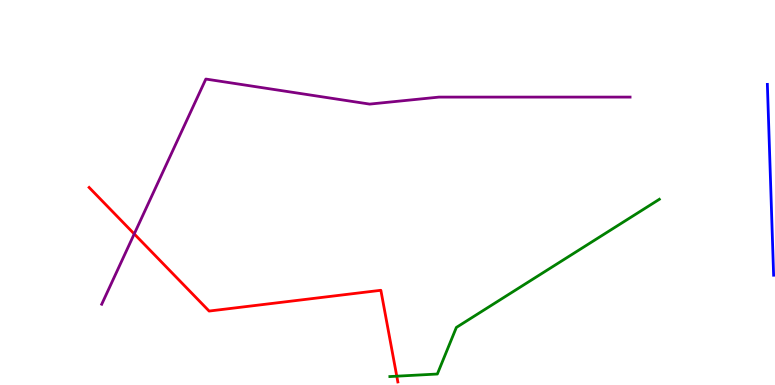[{'lines': ['blue', 'red'], 'intersections': []}, {'lines': ['green', 'red'], 'intersections': [{'x': 5.12, 'y': 0.229}]}, {'lines': ['purple', 'red'], 'intersections': [{'x': 1.73, 'y': 3.92}]}, {'lines': ['blue', 'green'], 'intersections': []}, {'lines': ['blue', 'purple'], 'intersections': []}, {'lines': ['green', 'purple'], 'intersections': []}]